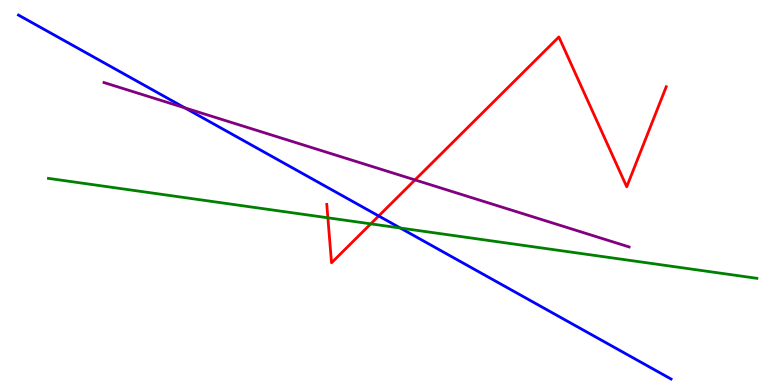[{'lines': ['blue', 'red'], 'intersections': [{'x': 4.89, 'y': 4.39}]}, {'lines': ['green', 'red'], 'intersections': [{'x': 4.23, 'y': 4.34}, {'x': 4.78, 'y': 4.19}]}, {'lines': ['purple', 'red'], 'intersections': [{'x': 5.35, 'y': 5.33}]}, {'lines': ['blue', 'green'], 'intersections': [{'x': 5.17, 'y': 4.08}]}, {'lines': ['blue', 'purple'], 'intersections': [{'x': 2.39, 'y': 7.2}]}, {'lines': ['green', 'purple'], 'intersections': []}]